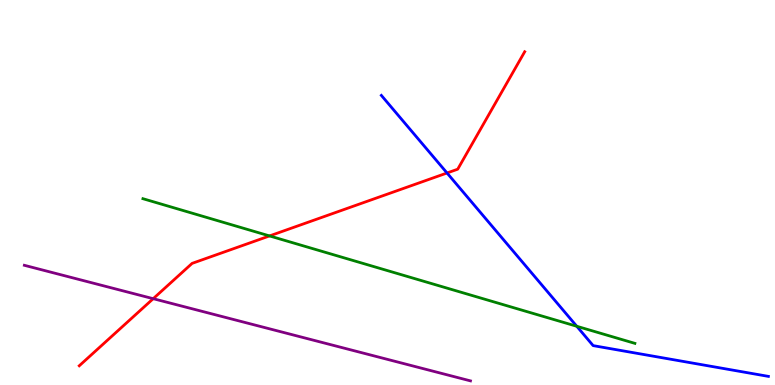[{'lines': ['blue', 'red'], 'intersections': [{'x': 5.77, 'y': 5.51}]}, {'lines': ['green', 'red'], 'intersections': [{'x': 3.48, 'y': 3.87}]}, {'lines': ['purple', 'red'], 'intersections': [{'x': 1.98, 'y': 2.24}]}, {'lines': ['blue', 'green'], 'intersections': [{'x': 7.44, 'y': 1.53}]}, {'lines': ['blue', 'purple'], 'intersections': []}, {'lines': ['green', 'purple'], 'intersections': []}]